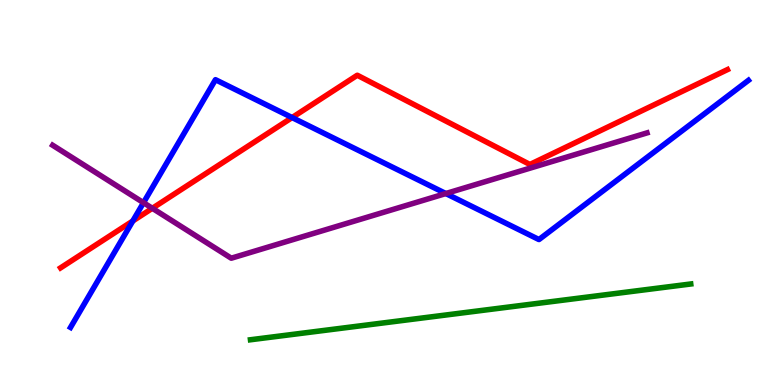[{'lines': ['blue', 'red'], 'intersections': [{'x': 1.71, 'y': 4.26}, {'x': 3.77, 'y': 6.95}]}, {'lines': ['green', 'red'], 'intersections': []}, {'lines': ['purple', 'red'], 'intersections': [{'x': 1.97, 'y': 4.59}]}, {'lines': ['blue', 'green'], 'intersections': []}, {'lines': ['blue', 'purple'], 'intersections': [{'x': 1.85, 'y': 4.74}, {'x': 5.75, 'y': 4.97}]}, {'lines': ['green', 'purple'], 'intersections': []}]